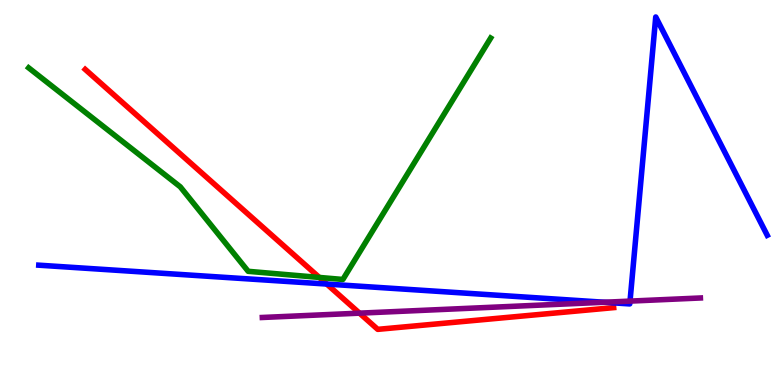[{'lines': ['blue', 'red'], 'intersections': [{'x': 4.22, 'y': 2.62}]}, {'lines': ['green', 'red'], 'intersections': [{'x': 4.12, 'y': 2.79}]}, {'lines': ['purple', 'red'], 'intersections': [{'x': 4.64, 'y': 1.87}]}, {'lines': ['blue', 'green'], 'intersections': []}, {'lines': ['blue', 'purple'], 'intersections': [{'x': 7.8, 'y': 2.15}, {'x': 8.13, 'y': 2.18}]}, {'lines': ['green', 'purple'], 'intersections': []}]